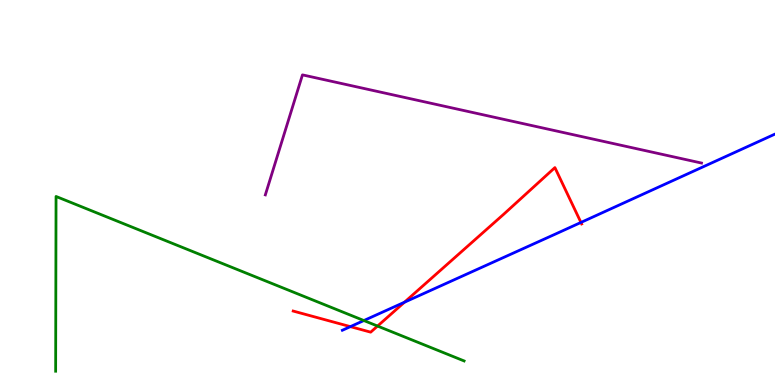[{'lines': ['blue', 'red'], 'intersections': [{'x': 4.52, 'y': 1.52}, {'x': 5.22, 'y': 2.15}, {'x': 7.5, 'y': 4.22}]}, {'lines': ['green', 'red'], 'intersections': [{'x': 4.87, 'y': 1.53}]}, {'lines': ['purple', 'red'], 'intersections': []}, {'lines': ['blue', 'green'], 'intersections': [{'x': 4.7, 'y': 1.67}]}, {'lines': ['blue', 'purple'], 'intersections': []}, {'lines': ['green', 'purple'], 'intersections': []}]